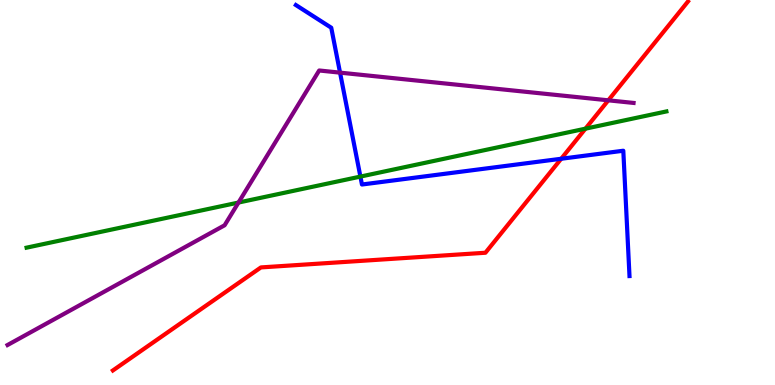[{'lines': ['blue', 'red'], 'intersections': [{'x': 7.24, 'y': 5.88}]}, {'lines': ['green', 'red'], 'intersections': [{'x': 7.55, 'y': 6.66}]}, {'lines': ['purple', 'red'], 'intersections': [{'x': 7.85, 'y': 7.39}]}, {'lines': ['blue', 'green'], 'intersections': [{'x': 4.65, 'y': 5.41}]}, {'lines': ['blue', 'purple'], 'intersections': [{'x': 4.39, 'y': 8.11}]}, {'lines': ['green', 'purple'], 'intersections': [{'x': 3.08, 'y': 4.74}]}]